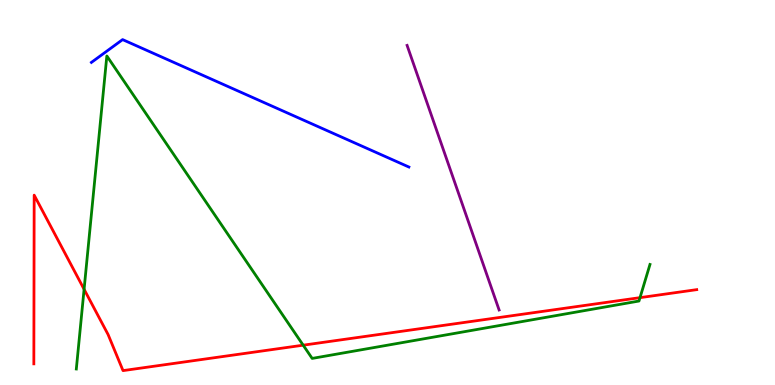[{'lines': ['blue', 'red'], 'intersections': []}, {'lines': ['green', 'red'], 'intersections': [{'x': 1.09, 'y': 2.49}, {'x': 3.91, 'y': 1.03}, {'x': 8.26, 'y': 2.27}]}, {'lines': ['purple', 'red'], 'intersections': []}, {'lines': ['blue', 'green'], 'intersections': []}, {'lines': ['blue', 'purple'], 'intersections': []}, {'lines': ['green', 'purple'], 'intersections': []}]